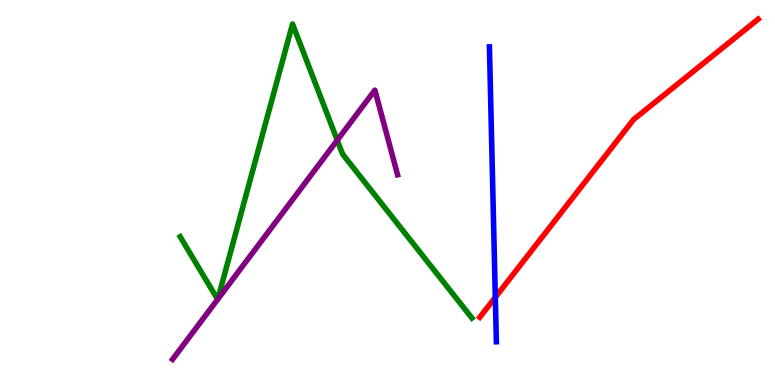[{'lines': ['blue', 'red'], 'intersections': [{'x': 6.39, 'y': 2.28}]}, {'lines': ['green', 'red'], 'intersections': []}, {'lines': ['purple', 'red'], 'intersections': []}, {'lines': ['blue', 'green'], 'intersections': []}, {'lines': ['blue', 'purple'], 'intersections': []}, {'lines': ['green', 'purple'], 'intersections': [{'x': 2.81, 'y': 2.22}, {'x': 2.81, 'y': 2.23}, {'x': 4.35, 'y': 6.36}]}]